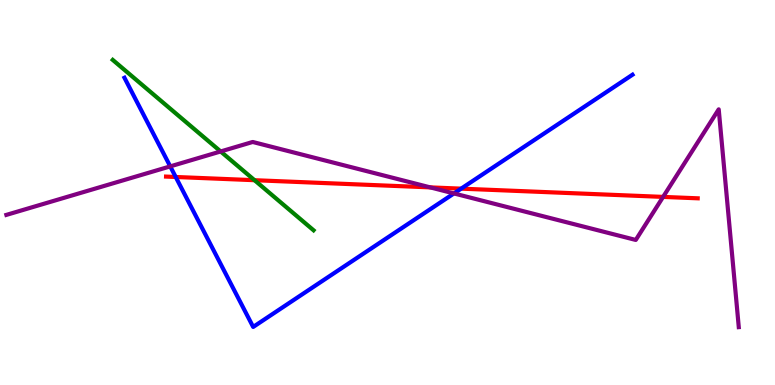[{'lines': ['blue', 'red'], 'intersections': [{'x': 2.27, 'y': 5.4}, {'x': 5.95, 'y': 5.1}]}, {'lines': ['green', 'red'], 'intersections': [{'x': 3.28, 'y': 5.32}]}, {'lines': ['purple', 'red'], 'intersections': [{'x': 5.55, 'y': 5.13}, {'x': 8.56, 'y': 4.89}]}, {'lines': ['blue', 'green'], 'intersections': []}, {'lines': ['blue', 'purple'], 'intersections': [{'x': 2.2, 'y': 5.68}, {'x': 5.86, 'y': 4.98}]}, {'lines': ['green', 'purple'], 'intersections': [{'x': 2.85, 'y': 6.07}]}]